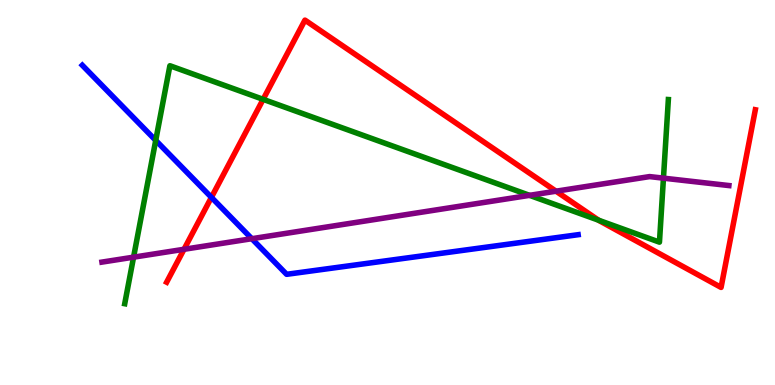[{'lines': ['blue', 'red'], 'intersections': [{'x': 2.73, 'y': 4.87}]}, {'lines': ['green', 'red'], 'intersections': [{'x': 3.4, 'y': 7.42}, {'x': 7.72, 'y': 4.28}]}, {'lines': ['purple', 'red'], 'intersections': [{'x': 2.37, 'y': 3.52}, {'x': 7.17, 'y': 5.03}]}, {'lines': ['blue', 'green'], 'intersections': [{'x': 2.01, 'y': 6.35}]}, {'lines': ['blue', 'purple'], 'intersections': [{'x': 3.25, 'y': 3.8}]}, {'lines': ['green', 'purple'], 'intersections': [{'x': 1.72, 'y': 3.32}, {'x': 6.83, 'y': 4.93}, {'x': 8.56, 'y': 5.37}]}]